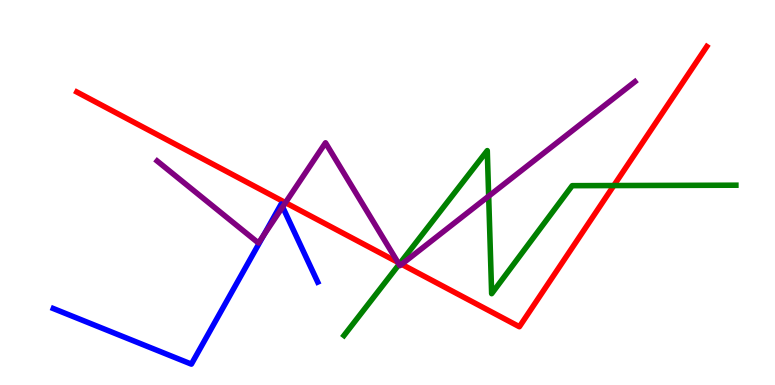[{'lines': ['blue', 'red'], 'intersections': []}, {'lines': ['green', 'red'], 'intersections': [{'x': 5.16, 'y': 3.16}, {'x': 7.92, 'y': 5.18}]}, {'lines': ['purple', 'red'], 'intersections': [{'x': 3.68, 'y': 4.74}, {'x': 5.13, 'y': 3.19}, {'x': 5.18, 'y': 3.14}]}, {'lines': ['blue', 'green'], 'intersections': []}, {'lines': ['blue', 'purple'], 'intersections': [{'x': 3.4, 'y': 3.89}, {'x': 3.65, 'y': 4.63}]}, {'lines': ['green', 'purple'], 'intersections': [{'x': 5.15, 'y': 3.13}, {'x': 6.31, 'y': 4.9}]}]